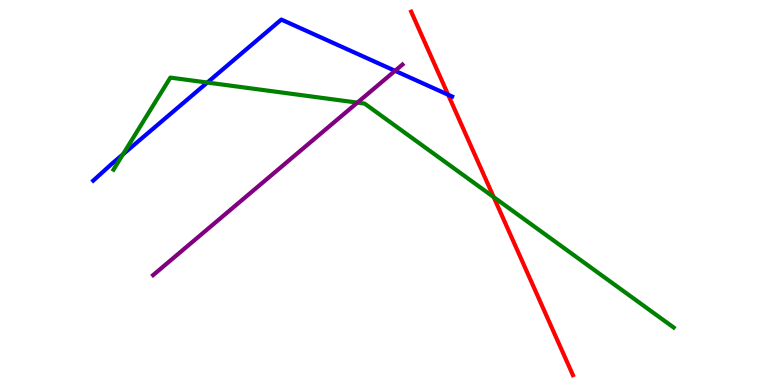[{'lines': ['blue', 'red'], 'intersections': [{'x': 5.78, 'y': 7.54}]}, {'lines': ['green', 'red'], 'intersections': [{'x': 6.37, 'y': 4.88}]}, {'lines': ['purple', 'red'], 'intersections': []}, {'lines': ['blue', 'green'], 'intersections': [{'x': 1.59, 'y': 5.99}, {'x': 2.67, 'y': 7.86}]}, {'lines': ['blue', 'purple'], 'intersections': [{'x': 5.1, 'y': 8.16}]}, {'lines': ['green', 'purple'], 'intersections': [{'x': 4.61, 'y': 7.33}]}]